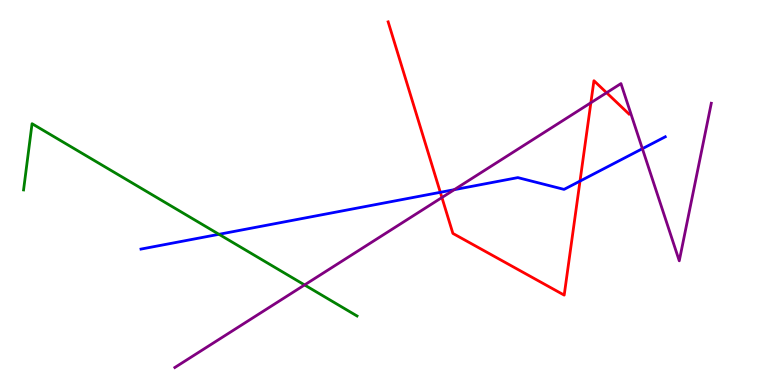[{'lines': ['blue', 'red'], 'intersections': [{'x': 5.68, 'y': 5.0}, {'x': 7.48, 'y': 5.3}]}, {'lines': ['green', 'red'], 'intersections': []}, {'lines': ['purple', 'red'], 'intersections': [{'x': 5.7, 'y': 4.87}, {'x': 7.62, 'y': 7.33}, {'x': 7.83, 'y': 7.59}]}, {'lines': ['blue', 'green'], 'intersections': [{'x': 2.83, 'y': 3.91}]}, {'lines': ['blue', 'purple'], 'intersections': [{'x': 5.86, 'y': 5.07}, {'x': 8.29, 'y': 6.14}]}, {'lines': ['green', 'purple'], 'intersections': [{'x': 3.93, 'y': 2.6}]}]